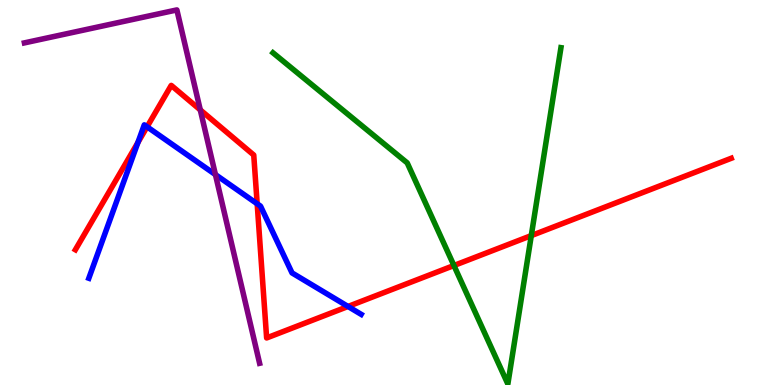[{'lines': ['blue', 'red'], 'intersections': [{'x': 1.78, 'y': 6.3}, {'x': 1.9, 'y': 6.71}, {'x': 3.32, 'y': 4.71}, {'x': 4.49, 'y': 2.04}]}, {'lines': ['green', 'red'], 'intersections': [{'x': 5.86, 'y': 3.1}, {'x': 6.86, 'y': 3.88}]}, {'lines': ['purple', 'red'], 'intersections': [{'x': 2.58, 'y': 7.15}]}, {'lines': ['blue', 'green'], 'intersections': []}, {'lines': ['blue', 'purple'], 'intersections': [{'x': 2.78, 'y': 5.47}]}, {'lines': ['green', 'purple'], 'intersections': []}]